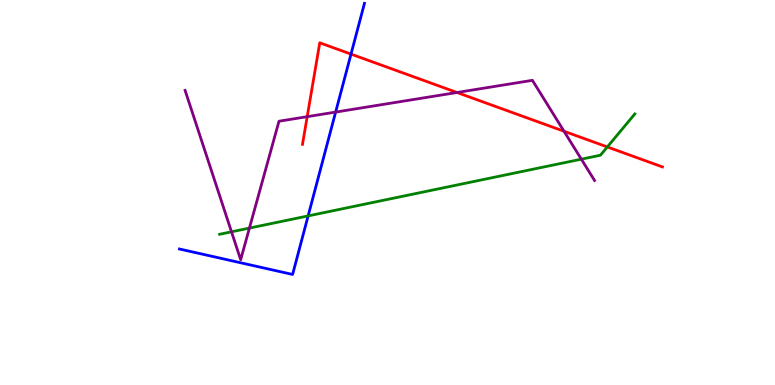[{'lines': ['blue', 'red'], 'intersections': [{'x': 4.53, 'y': 8.59}]}, {'lines': ['green', 'red'], 'intersections': [{'x': 7.84, 'y': 6.18}]}, {'lines': ['purple', 'red'], 'intersections': [{'x': 3.96, 'y': 6.97}, {'x': 5.9, 'y': 7.6}, {'x': 7.28, 'y': 6.59}]}, {'lines': ['blue', 'green'], 'intersections': [{'x': 3.98, 'y': 4.39}]}, {'lines': ['blue', 'purple'], 'intersections': [{'x': 4.33, 'y': 7.09}]}, {'lines': ['green', 'purple'], 'intersections': [{'x': 2.99, 'y': 3.98}, {'x': 3.22, 'y': 4.08}, {'x': 7.5, 'y': 5.87}]}]